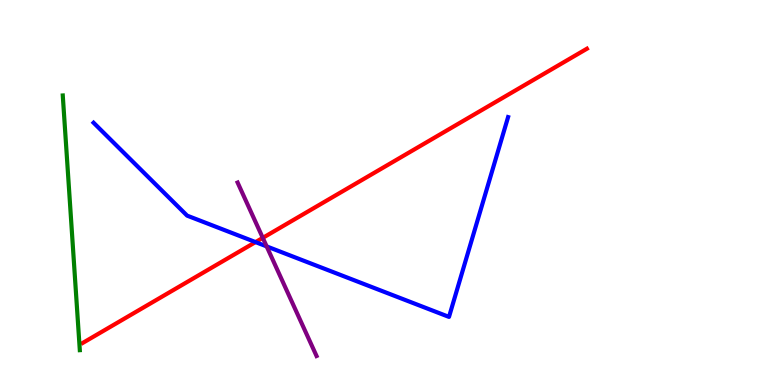[{'lines': ['blue', 'red'], 'intersections': [{'x': 3.3, 'y': 3.71}]}, {'lines': ['green', 'red'], 'intersections': []}, {'lines': ['purple', 'red'], 'intersections': [{'x': 3.39, 'y': 3.82}]}, {'lines': ['blue', 'green'], 'intersections': []}, {'lines': ['blue', 'purple'], 'intersections': [{'x': 3.44, 'y': 3.6}]}, {'lines': ['green', 'purple'], 'intersections': []}]